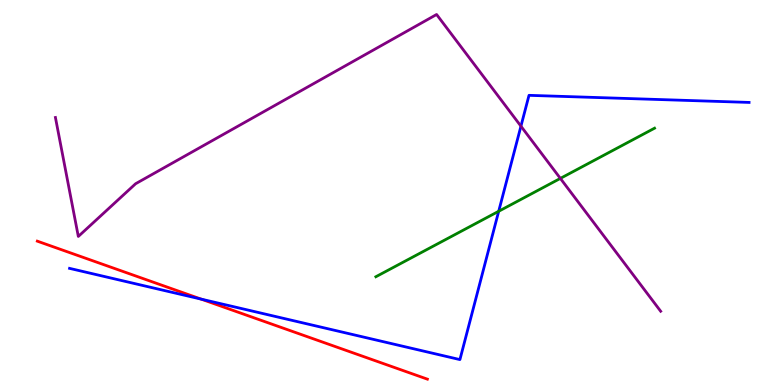[{'lines': ['blue', 'red'], 'intersections': [{'x': 2.6, 'y': 2.23}]}, {'lines': ['green', 'red'], 'intersections': []}, {'lines': ['purple', 'red'], 'intersections': []}, {'lines': ['blue', 'green'], 'intersections': [{'x': 6.43, 'y': 4.51}]}, {'lines': ['blue', 'purple'], 'intersections': [{'x': 6.72, 'y': 6.72}]}, {'lines': ['green', 'purple'], 'intersections': [{'x': 7.23, 'y': 5.37}]}]